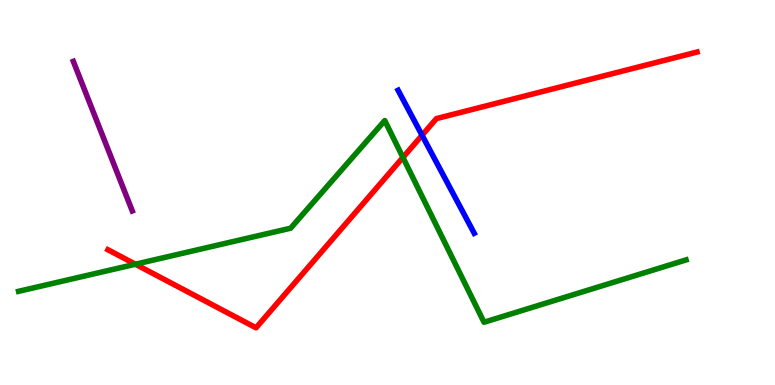[{'lines': ['blue', 'red'], 'intersections': [{'x': 5.45, 'y': 6.49}]}, {'lines': ['green', 'red'], 'intersections': [{'x': 1.75, 'y': 3.14}, {'x': 5.2, 'y': 5.91}]}, {'lines': ['purple', 'red'], 'intersections': []}, {'lines': ['blue', 'green'], 'intersections': []}, {'lines': ['blue', 'purple'], 'intersections': []}, {'lines': ['green', 'purple'], 'intersections': []}]